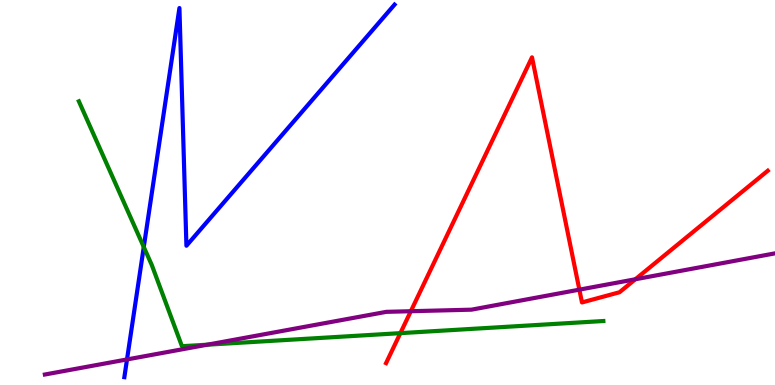[{'lines': ['blue', 'red'], 'intersections': []}, {'lines': ['green', 'red'], 'intersections': [{'x': 5.17, 'y': 1.35}]}, {'lines': ['purple', 'red'], 'intersections': [{'x': 5.3, 'y': 1.92}, {'x': 7.48, 'y': 2.48}, {'x': 8.2, 'y': 2.75}]}, {'lines': ['blue', 'green'], 'intersections': [{'x': 1.86, 'y': 3.58}]}, {'lines': ['blue', 'purple'], 'intersections': [{'x': 1.64, 'y': 0.664}]}, {'lines': ['green', 'purple'], 'intersections': [{'x': 2.68, 'y': 1.05}]}]